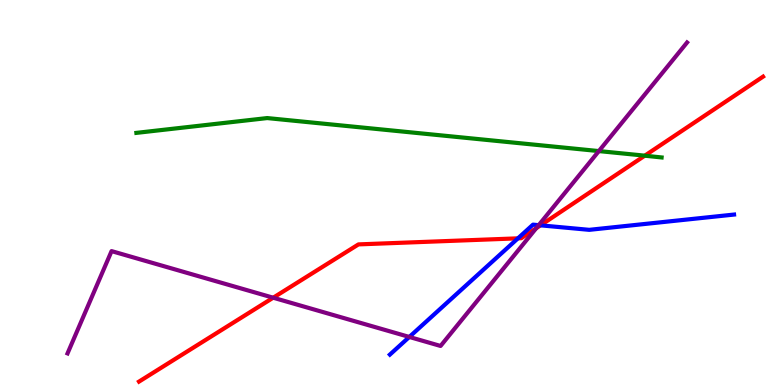[{'lines': ['blue', 'red'], 'intersections': [{'x': 6.68, 'y': 3.81}, {'x': 6.97, 'y': 4.15}]}, {'lines': ['green', 'red'], 'intersections': [{'x': 8.32, 'y': 5.96}]}, {'lines': ['purple', 'red'], 'intersections': [{'x': 3.53, 'y': 2.27}, {'x': 6.92, 'y': 4.07}]}, {'lines': ['blue', 'green'], 'intersections': []}, {'lines': ['blue', 'purple'], 'intersections': [{'x': 5.28, 'y': 1.25}, {'x': 6.95, 'y': 4.15}]}, {'lines': ['green', 'purple'], 'intersections': [{'x': 7.73, 'y': 6.08}]}]